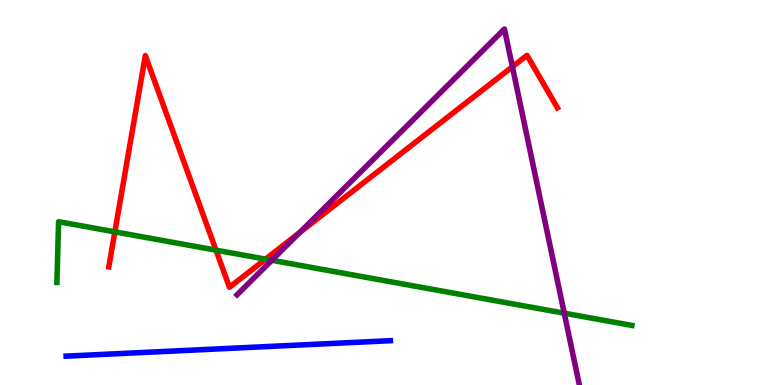[{'lines': ['blue', 'red'], 'intersections': []}, {'lines': ['green', 'red'], 'intersections': [{'x': 1.48, 'y': 3.98}, {'x': 2.79, 'y': 3.5}, {'x': 3.43, 'y': 3.27}]}, {'lines': ['purple', 'red'], 'intersections': [{'x': 3.87, 'y': 3.96}, {'x': 6.61, 'y': 8.27}]}, {'lines': ['blue', 'green'], 'intersections': []}, {'lines': ['blue', 'purple'], 'intersections': []}, {'lines': ['green', 'purple'], 'intersections': [{'x': 3.51, 'y': 3.24}, {'x': 7.28, 'y': 1.87}]}]